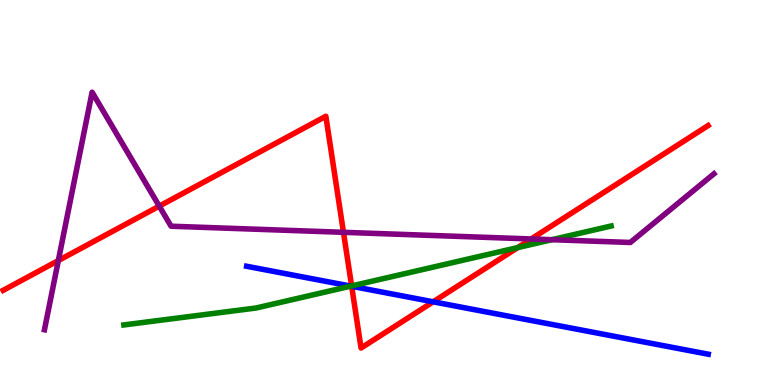[{'lines': ['blue', 'red'], 'intersections': [{'x': 4.54, 'y': 2.56}, {'x': 5.59, 'y': 2.16}]}, {'lines': ['green', 'red'], 'intersections': [{'x': 4.54, 'y': 2.57}, {'x': 6.68, 'y': 3.57}]}, {'lines': ['purple', 'red'], 'intersections': [{'x': 0.753, 'y': 3.23}, {'x': 2.05, 'y': 4.65}, {'x': 4.43, 'y': 3.97}, {'x': 6.85, 'y': 3.79}]}, {'lines': ['blue', 'green'], 'intersections': [{'x': 4.53, 'y': 2.57}]}, {'lines': ['blue', 'purple'], 'intersections': []}, {'lines': ['green', 'purple'], 'intersections': [{'x': 7.12, 'y': 3.77}]}]